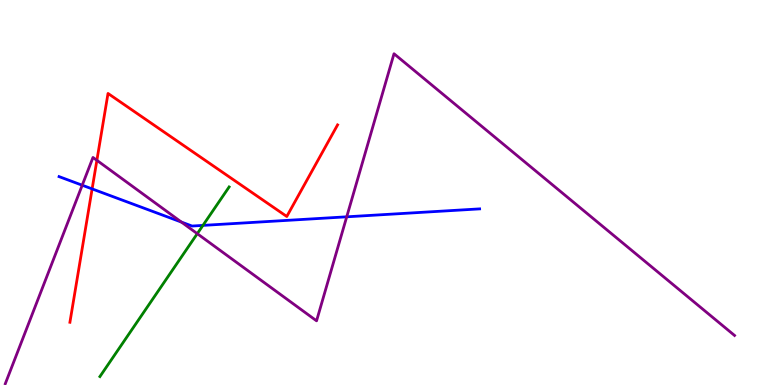[{'lines': ['blue', 'red'], 'intersections': [{'x': 1.19, 'y': 5.09}]}, {'lines': ['green', 'red'], 'intersections': []}, {'lines': ['purple', 'red'], 'intersections': [{'x': 1.25, 'y': 5.84}]}, {'lines': ['blue', 'green'], 'intersections': [{'x': 2.62, 'y': 4.15}]}, {'lines': ['blue', 'purple'], 'intersections': [{'x': 1.06, 'y': 5.19}, {'x': 2.34, 'y': 4.23}, {'x': 4.47, 'y': 4.37}]}, {'lines': ['green', 'purple'], 'intersections': [{'x': 2.55, 'y': 3.93}]}]